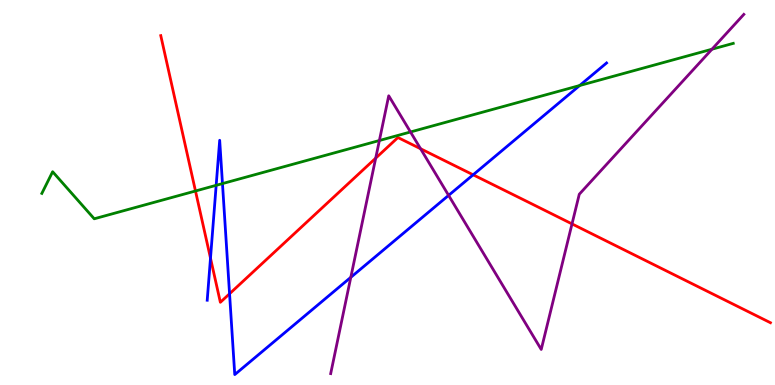[{'lines': ['blue', 'red'], 'intersections': [{'x': 2.72, 'y': 3.29}, {'x': 2.96, 'y': 2.37}, {'x': 6.11, 'y': 5.46}]}, {'lines': ['green', 'red'], 'intersections': [{'x': 2.52, 'y': 5.04}]}, {'lines': ['purple', 'red'], 'intersections': [{'x': 4.85, 'y': 5.89}, {'x': 5.43, 'y': 6.14}, {'x': 7.38, 'y': 4.18}]}, {'lines': ['blue', 'green'], 'intersections': [{'x': 2.79, 'y': 5.19}, {'x': 2.87, 'y': 5.23}, {'x': 7.48, 'y': 7.78}]}, {'lines': ['blue', 'purple'], 'intersections': [{'x': 4.53, 'y': 2.8}, {'x': 5.79, 'y': 4.93}]}, {'lines': ['green', 'purple'], 'intersections': [{'x': 4.9, 'y': 6.35}, {'x': 5.3, 'y': 6.57}, {'x': 9.19, 'y': 8.72}]}]